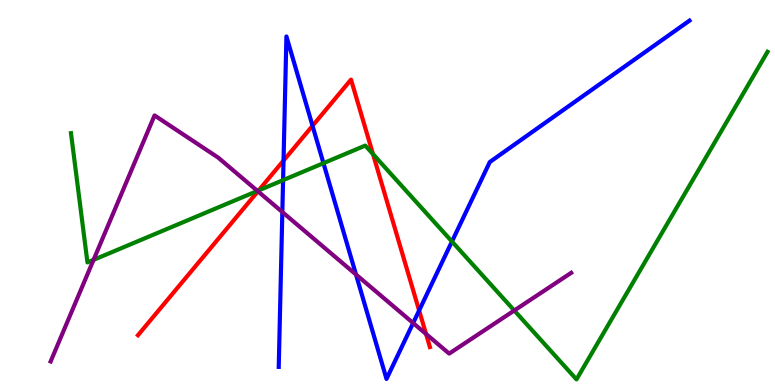[{'lines': ['blue', 'red'], 'intersections': [{'x': 3.66, 'y': 5.83}, {'x': 4.03, 'y': 6.73}, {'x': 5.41, 'y': 1.94}]}, {'lines': ['green', 'red'], 'intersections': [{'x': 3.34, 'y': 5.05}, {'x': 4.81, 'y': 6.0}]}, {'lines': ['purple', 'red'], 'intersections': [{'x': 3.33, 'y': 5.03}, {'x': 5.5, 'y': 1.33}]}, {'lines': ['blue', 'green'], 'intersections': [{'x': 3.65, 'y': 5.32}, {'x': 4.17, 'y': 5.76}, {'x': 5.83, 'y': 3.73}]}, {'lines': ['blue', 'purple'], 'intersections': [{'x': 3.64, 'y': 4.49}, {'x': 4.59, 'y': 2.87}, {'x': 5.33, 'y': 1.61}]}, {'lines': ['green', 'purple'], 'intersections': [{'x': 1.21, 'y': 3.25}, {'x': 3.32, 'y': 5.04}, {'x': 6.64, 'y': 1.93}]}]